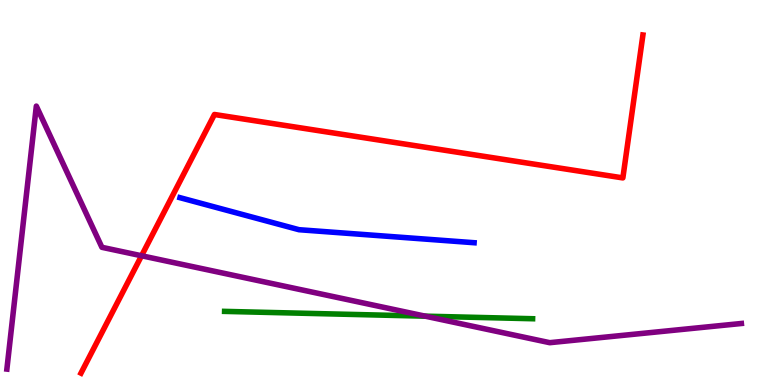[{'lines': ['blue', 'red'], 'intersections': []}, {'lines': ['green', 'red'], 'intersections': []}, {'lines': ['purple', 'red'], 'intersections': [{'x': 1.83, 'y': 3.36}]}, {'lines': ['blue', 'green'], 'intersections': []}, {'lines': ['blue', 'purple'], 'intersections': []}, {'lines': ['green', 'purple'], 'intersections': [{'x': 5.49, 'y': 1.79}]}]